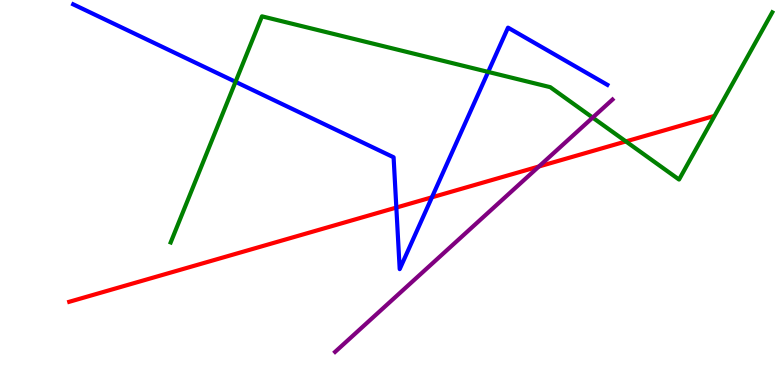[{'lines': ['blue', 'red'], 'intersections': [{'x': 5.11, 'y': 4.61}, {'x': 5.57, 'y': 4.88}]}, {'lines': ['green', 'red'], 'intersections': [{'x': 8.08, 'y': 6.33}]}, {'lines': ['purple', 'red'], 'intersections': [{'x': 6.95, 'y': 5.68}]}, {'lines': ['blue', 'green'], 'intersections': [{'x': 3.04, 'y': 7.87}, {'x': 6.3, 'y': 8.13}]}, {'lines': ['blue', 'purple'], 'intersections': []}, {'lines': ['green', 'purple'], 'intersections': [{'x': 7.65, 'y': 6.95}]}]